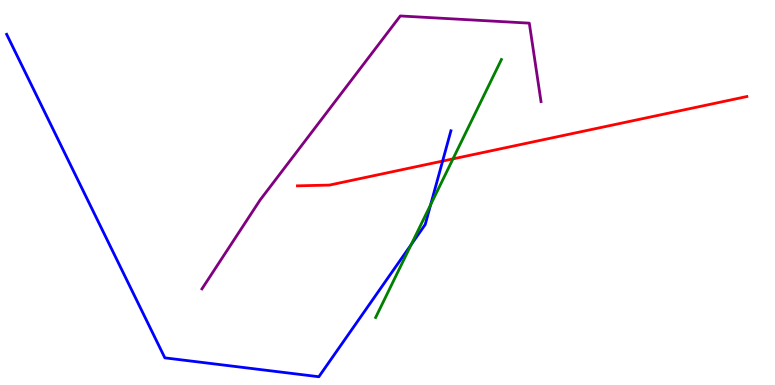[{'lines': ['blue', 'red'], 'intersections': [{'x': 5.71, 'y': 5.82}]}, {'lines': ['green', 'red'], 'intersections': [{'x': 5.84, 'y': 5.87}]}, {'lines': ['purple', 'red'], 'intersections': []}, {'lines': ['blue', 'green'], 'intersections': [{'x': 5.31, 'y': 3.65}, {'x': 5.56, 'y': 4.68}]}, {'lines': ['blue', 'purple'], 'intersections': []}, {'lines': ['green', 'purple'], 'intersections': []}]